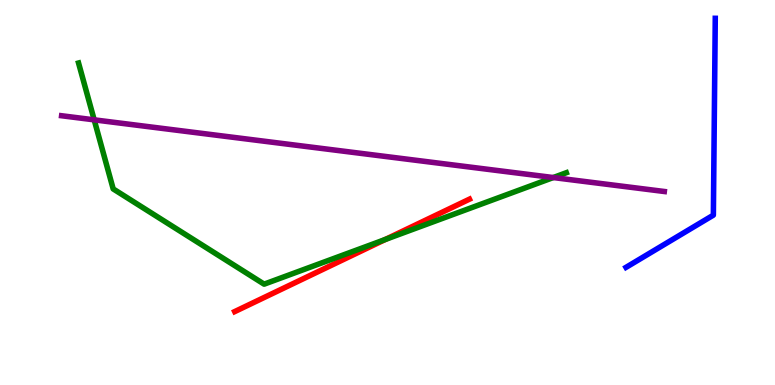[{'lines': ['blue', 'red'], 'intersections': []}, {'lines': ['green', 'red'], 'intersections': [{'x': 4.97, 'y': 3.78}]}, {'lines': ['purple', 'red'], 'intersections': []}, {'lines': ['blue', 'green'], 'intersections': []}, {'lines': ['blue', 'purple'], 'intersections': []}, {'lines': ['green', 'purple'], 'intersections': [{'x': 1.22, 'y': 6.89}, {'x': 7.14, 'y': 5.39}]}]